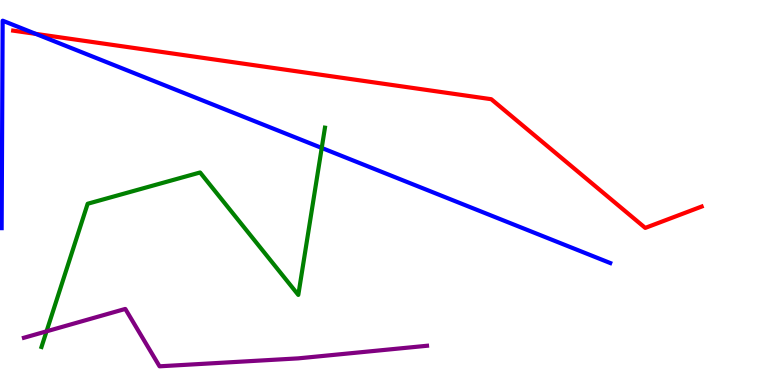[{'lines': ['blue', 'red'], 'intersections': [{'x': 0.461, 'y': 9.12}]}, {'lines': ['green', 'red'], 'intersections': []}, {'lines': ['purple', 'red'], 'intersections': []}, {'lines': ['blue', 'green'], 'intersections': [{'x': 4.15, 'y': 6.16}]}, {'lines': ['blue', 'purple'], 'intersections': []}, {'lines': ['green', 'purple'], 'intersections': [{'x': 0.6, 'y': 1.39}]}]